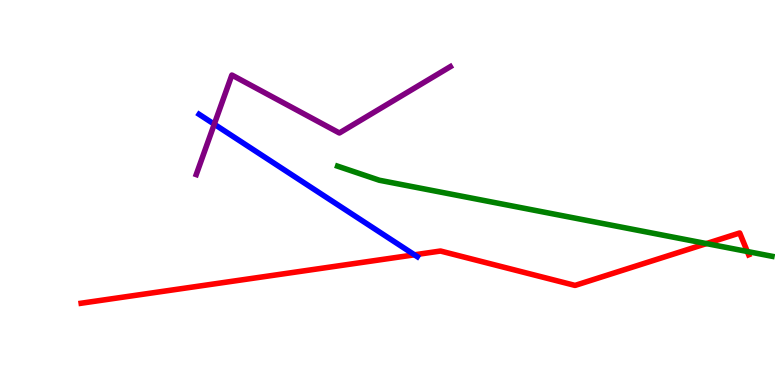[{'lines': ['blue', 'red'], 'intersections': [{'x': 5.35, 'y': 3.38}]}, {'lines': ['green', 'red'], 'intersections': [{'x': 9.12, 'y': 3.67}, {'x': 9.64, 'y': 3.47}]}, {'lines': ['purple', 'red'], 'intersections': []}, {'lines': ['blue', 'green'], 'intersections': []}, {'lines': ['blue', 'purple'], 'intersections': [{'x': 2.76, 'y': 6.77}]}, {'lines': ['green', 'purple'], 'intersections': []}]